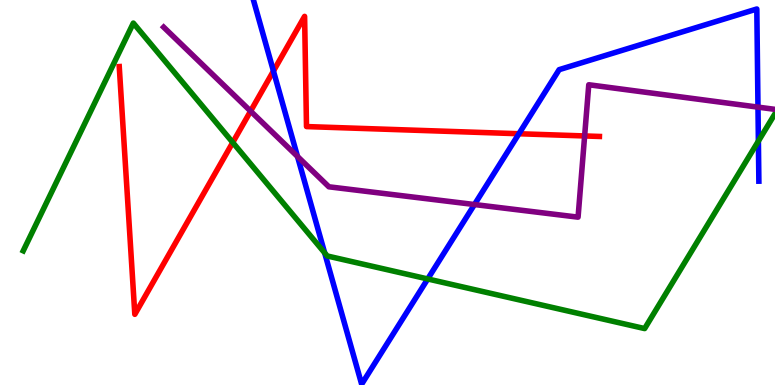[{'lines': ['blue', 'red'], 'intersections': [{'x': 3.53, 'y': 8.15}, {'x': 6.7, 'y': 6.53}]}, {'lines': ['green', 'red'], 'intersections': [{'x': 3.0, 'y': 6.3}]}, {'lines': ['purple', 'red'], 'intersections': [{'x': 3.23, 'y': 7.11}, {'x': 7.54, 'y': 6.47}]}, {'lines': ['blue', 'green'], 'intersections': [{'x': 4.19, 'y': 3.43}, {'x': 5.52, 'y': 2.75}, {'x': 9.79, 'y': 6.34}]}, {'lines': ['blue', 'purple'], 'intersections': [{'x': 3.84, 'y': 5.94}, {'x': 6.12, 'y': 4.69}, {'x': 9.78, 'y': 7.22}]}, {'lines': ['green', 'purple'], 'intersections': []}]